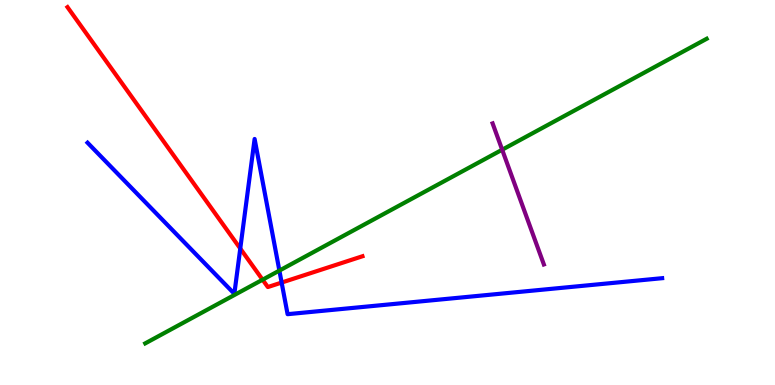[{'lines': ['blue', 'red'], 'intersections': [{'x': 3.1, 'y': 3.54}, {'x': 3.63, 'y': 2.66}]}, {'lines': ['green', 'red'], 'intersections': [{'x': 3.39, 'y': 2.73}]}, {'lines': ['purple', 'red'], 'intersections': []}, {'lines': ['blue', 'green'], 'intersections': [{'x': 3.6, 'y': 2.97}]}, {'lines': ['blue', 'purple'], 'intersections': []}, {'lines': ['green', 'purple'], 'intersections': [{'x': 6.48, 'y': 6.11}]}]